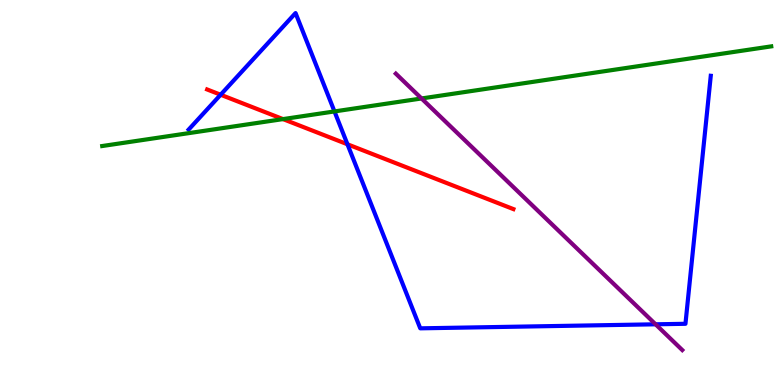[{'lines': ['blue', 'red'], 'intersections': [{'x': 2.85, 'y': 7.54}, {'x': 4.48, 'y': 6.25}]}, {'lines': ['green', 'red'], 'intersections': [{'x': 3.65, 'y': 6.91}]}, {'lines': ['purple', 'red'], 'intersections': []}, {'lines': ['blue', 'green'], 'intersections': [{'x': 4.32, 'y': 7.11}]}, {'lines': ['blue', 'purple'], 'intersections': [{'x': 8.46, 'y': 1.58}]}, {'lines': ['green', 'purple'], 'intersections': [{'x': 5.44, 'y': 7.44}]}]